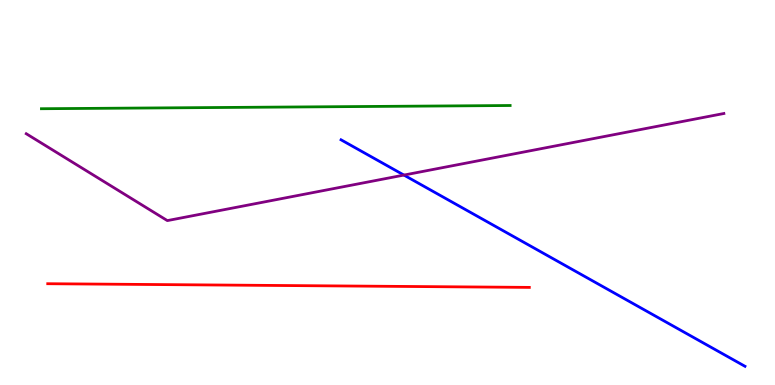[{'lines': ['blue', 'red'], 'intersections': []}, {'lines': ['green', 'red'], 'intersections': []}, {'lines': ['purple', 'red'], 'intersections': []}, {'lines': ['blue', 'green'], 'intersections': []}, {'lines': ['blue', 'purple'], 'intersections': [{'x': 5.21, 'y': 5.45}]}, {'lines': ['green', 'purple'], 'intersections': []}]